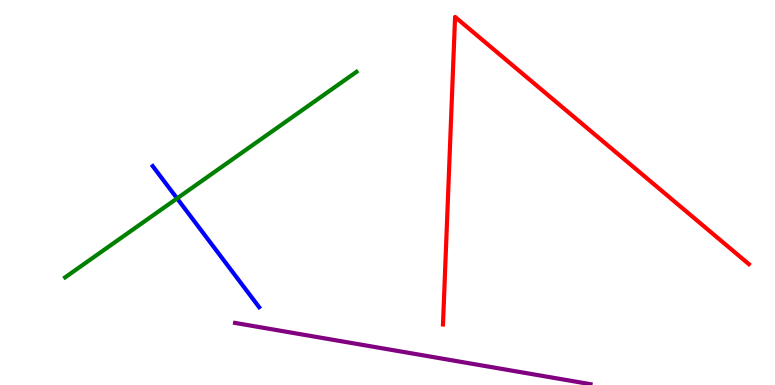[{'lines': ['blue', 'red'], 'intersections': []}, {'lines': ['green', 'red'], 'intersections': []}, {'lines': ['purple', 'red'], 'intersections': []}, {'lines': ['blue', 'green'], 'intersections': [{'x': 2.28, 'y': 4.85}]}, {'lines': ['blue', 'purple'], 'intersections': []}, {'lines': ['green', 'purple'], 'intersections': []}]